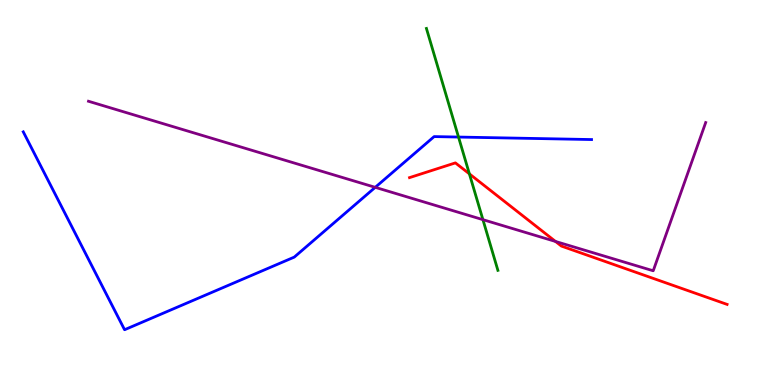[{'lines': ['blue', 'red'], 'intersections': []}, {'lines': ['green', 'red'], 'intersections': [{'x': 6.06, 'y': 5.48}]}, {'lines': ['purple', 'red'], 'intersections': [{'x': 7.17, 'y': 3.73}]}, {'lines': ['blue', 'green'], 'intersections': [{'x': 5.92, 'y': 6.44}]}, {'lines': ['blue', 'purple'], 'intersections': [{'x': 4.84, 'y': 5.13}]}, {'lines': ['green', 'purple'], 'intersections': [{'x': 6.23, 'y': 4.29}]}]